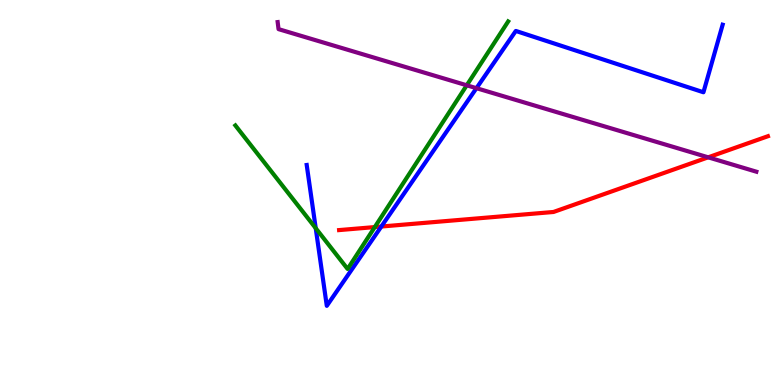[{'lines': ['blue', 'red'], 'intersections': [{'x': 4.92, 'y': 4.12}]}, {'lines': ['green', 'red'], 'intersections': [{'x': 4.84, 'y': 4.1}]}, {'lines': ['purple', 'red'], 'intersections': [{'x': 9.14, 'y': 5.91}]}, {'lines': ['blue', 'green'], 'intersections': [{'x': 4.07, 'y': 4.07}]}, {'lines': ['blue', 'purple'], 'intersections': [{'x': 6.15, 'y': 7.71}]}, {'lines': ['green', 'purple'], 'intersections': [{'x': 6.02, 'y': 7.78}]}]